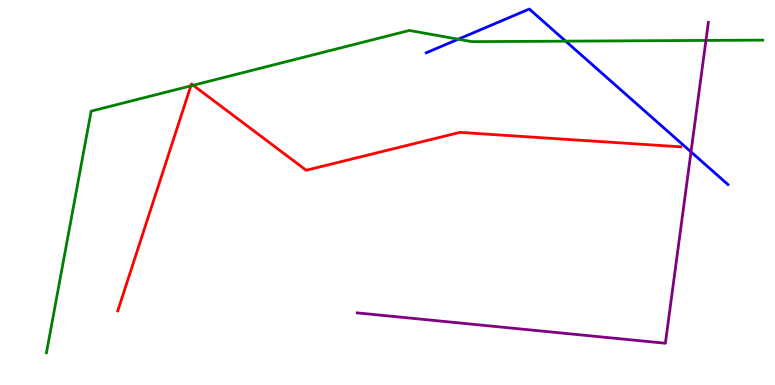[{'lines': ['blue', 'red'], 'intersections': []}, {'lines': ['green', 'red'], 'intersections': [{'x': 2.46, 'y': 7.77}, {'x': 2.49, 'y': 7.79}]}, {'lines': ['purple', 'red'], 'intersections': []}, {'lines': ['blue', 'green'], 'intersections': [{'x': 5.91, 'y': 8.98}, {'x': 7.3, 'y': 8.93}]}, {'lines': ['blue', 'purple'], 'intersections': [{'x': 8.92, 'y': 6.05}]}, {'lines': ['green', 'purple'], 'intersections': [{'x': 9.11, 'y': 8.95}]}]